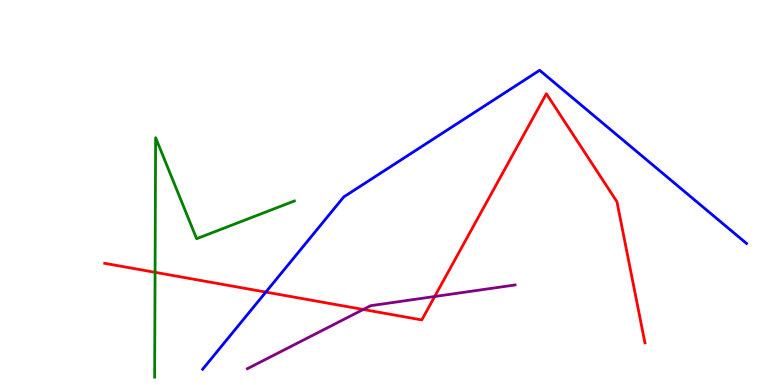[{'lines': ['blue', 'red'], 'intersections': [{'x': 3.43, 'y': 2.41}]}, {'lines': ['green', 'red'], 'intersections': [{'x': 2.0, 'y': 2.93}]}, {'lines': ['purple', 'red'], 'intersections': [{'x': 4.69, 'y': 1.96}, {'x': 5.61, 'y': 2.3}]}, {'lines': ['blue', 'green'], 'intersections': []}, {'lines': ['blue', 'purple'], 'intersections': []}, {'lines': ['green', 'purple'], 'intersections': []}]